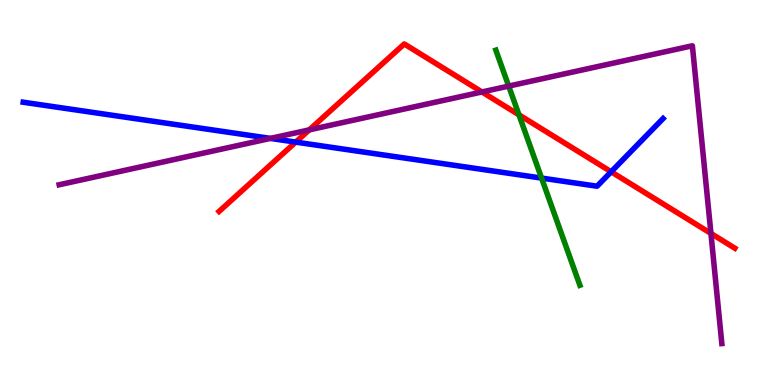[{'lines': ['blue', 'red'], 'intersections': [{'x': 3.82, 'y': 6.31}, {'x': 7.89, 'y': 5.54}]}, {'lines': ['green', 'red'], 'intersections': [{'x': 6.7, 'y': 7.02}]}, {'lines': ['purple', 'red'], 'intersections': [{'x': 3.99, 'y': 6.63}, {'x': 6.22, 'y': 7.61}, {'x': 9.17, 'y': 3.94}]}, {'lines': ['blue', 'green'], 'intersections': [{'x': 6.99, 'y': 5.37}]}, {'lines': ['blue', 'purple'], 'intersections': [{'x': 3.49, 'y': 6.41}]}, {'lines': ['green', 'purple'], 'intersections': [{'x': 6.56, 'y': 7.76}]}]